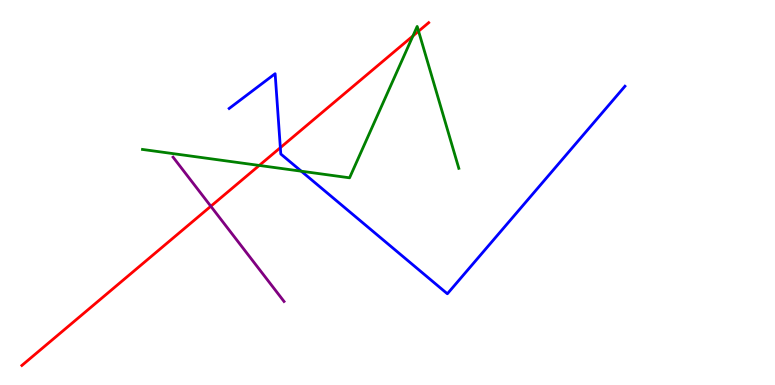[{'lines': ['blue', 'red'], 'intersections': [{'x': 3.62, 'y': 6.16}]}, {'lines': ['green', 'red'], 'intersections': [{'x': 3.35, 'y': 5.7}, {'x': 5.33, 'y': 9.07}, {'x': 5.4, 'y': 9.19}]}, {'lines': ['purple', 'red'], 'intersections': [{'x': 2.72, 'y': 4.64}]}, {'lines': ['blue', 'green'], 'intersections': [{'x': 3.89, 'y': 5.55}]}, {'lines': ['blue', 'purple'], 'intersections': []}, {'lines': ['green', 'purple'], 'intersections': []}]